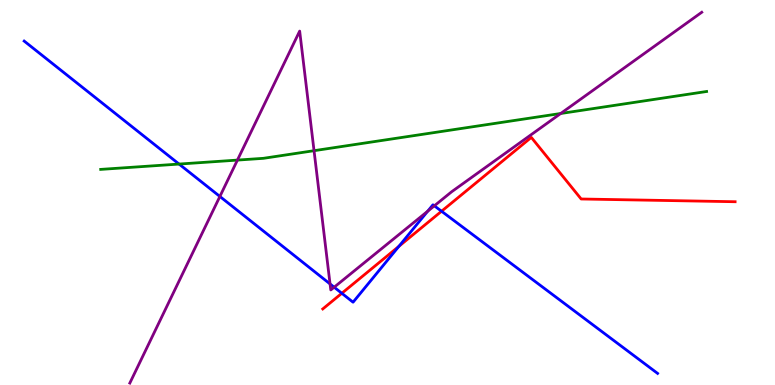[{'lines': ['blue', 'red'], 'intersections': [{'x': 4.41, 'y': 2.38}, {'x': 5.15, 'y': 3.6}, {'x': 5.7, 'y': 4.51}]}, {'lines': ['green', 'red'], 'intersections': []}, {'lines': ['purple', 'red'], 'intersections': []}, {'lines': ['blue', 'green'], 'intersections': [{'x': 2.31, 'y': 5.74}]}, {'lines': ['blue', 'purple'], 'intersections': [{'x': 2.84, 'y': 4.9}, {'x': 4.26, 'y': 2.62}, {'x': 4.31, 'y': 2.54}, {'x': 5.52, 'y': 4.51}, {'x': 5.6, 'y': 4.65}]}, {'lines': ['green', 'purple'], 'intersections': [{'x': 3.06, 'y': 5.84}, {'x': 4.05, 'y': 6.09}, {'x': 7.23, 'y': 7.05}]}]